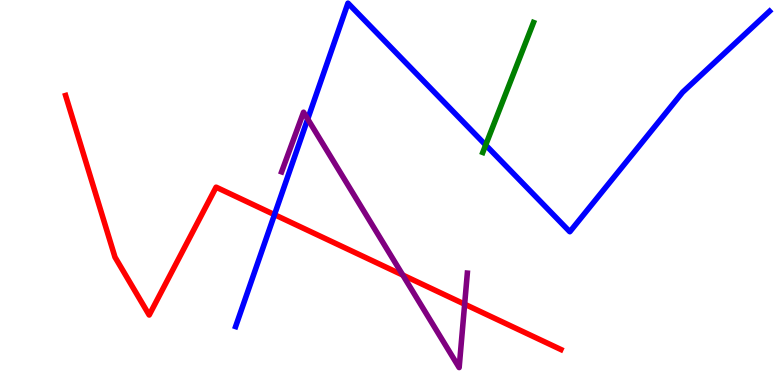[{'lines': ['blue', 'red'], 'intersections': [{'x': 3.54, 'y': 4.42}]}, {'lines': ['green', 'red'], 'intersections': []}, {'lines': ['purple', 'red'], 'intersections': [{'x': 5.2, 'y': 2.86}, {'x': 6.0, 'y': 2.1}]}, {'lines': ['blue', 'green'], 'intersections': [{'x': 6.27, 'y': 6.23}]}, {'lines': ['blue', 'purple'], 'intersections': [{'x': 3.97, 'y': 6.91}]}, {'lines': ['green', 'purple'], 'intersections': []}]